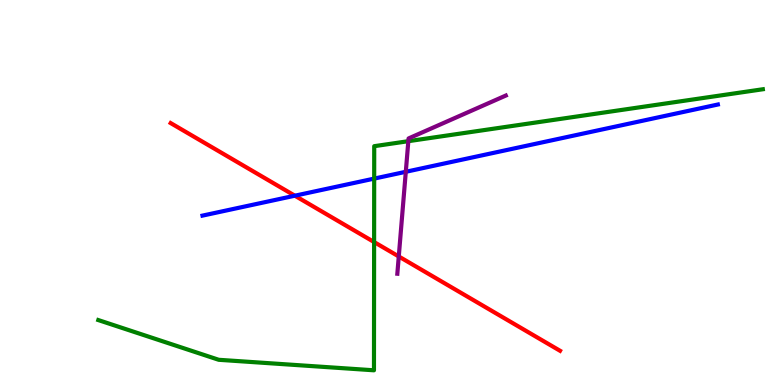[{'lines': ['blue', 'red'], 'intersections': [{'x': 3.8, 'y': 4.92}]}, {'lines': ['green', 'red'], 'intersections': [{'x': 4.83, 'y': 3.71}]}, {'lines': ['purple', 'red'], 'intersections': [{'x': 5.15, 'y': 3.34}]}, {'lines': ['blue', 'green'], 'intersections': [{'x': 4.83, 'y': 5.36}]}, {'lines': ['blue', 'purple'], 'intersections': [{'x': 5.24, 'y': 5.54}]}, {'lines': ['green', 'purple'], 'intersections': [{'x': 5.27, 'y': 6.33}]}]